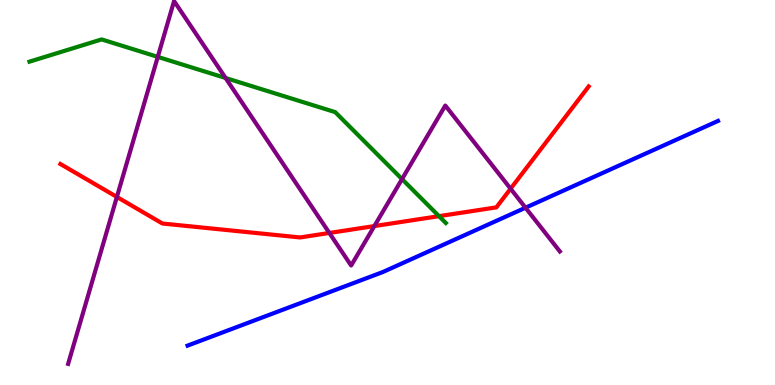[{'lines': ['blue', 'red'], 'intersections': []}, {'lines': ['green', 'red'], 'intersections': [{'x': 5.66, 'y': 4.39}]}, {'lines': ['purple', 'red'], 'intersections': [{'x': 1.51, 'y': 4.88}, {'x': 4.25, 'y': 3.95}, {'x': 4.83, 'y': 4.13}, {'x': 6.59, 'y': 5.1}]}, {'lines': ['blue', 'green'], 'intersections': []}, {'lines': ['blue', 'purple'], 'intersections': [{'x': 6.78, 'y': 4.6}]}, {'lines': ['green', 'purple'], 'intersections': [{'x': 2.04, 'y': 8.52}, {'x': 2.91, 'y': 7.97}, {'x': 5.19, 'y': 5.35}]}]